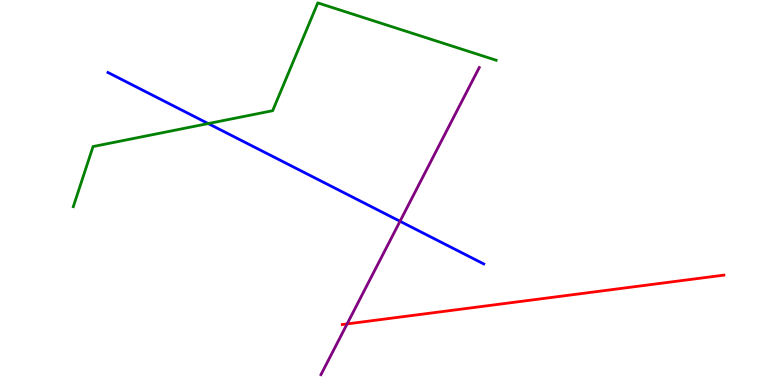[{'lines': ['blue', 'red'], 'intersections': []}, {'lines': ['green', 'red'], 'intersections': []}, {'lines': ['purple', 'red'], 'intersections': [{'x': 4.48, 'y': 1.59}]}, {'lines': ['blue', 'green'], 'intersections': [{'x': 2.69, 'y': 6.79}]}, {'lines': ['blue', 'purple'], 'intersections': [{'x': 5.16, 'y': 4.25}]}, {'lines': ['green', 'purple'], 'intersections': []}]